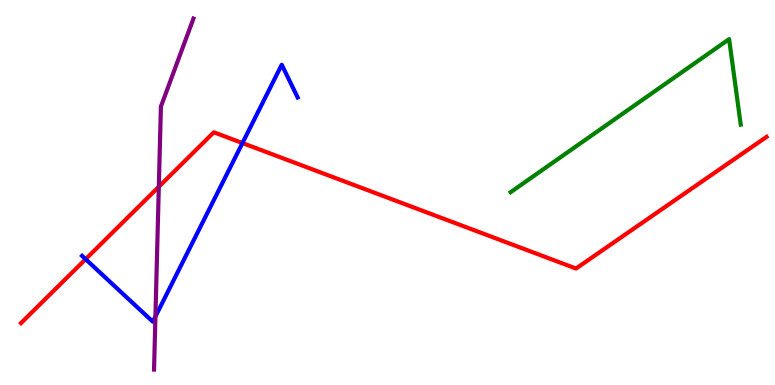[{'lines': ['blue', 'red'], 'intersections': [{'x': 1.1, 'y': 3.27}, {'x': 3.13, 'y': 6.28}]}, {'lines': ['green', 'red'], 'intersections': []}, {'lines': ['purple', 'red'], 'intersections': [{'x': 2.05, 'y': 5.15}]}, {'lines': ['blue', 'green'], 'intersections': []}, {'lines': ['blue', 'purple'], 'intersections': [{'x': 2.01, 'y': 1.78}]}, {'lines': ['green', 'purple'], 'intersections': []}]